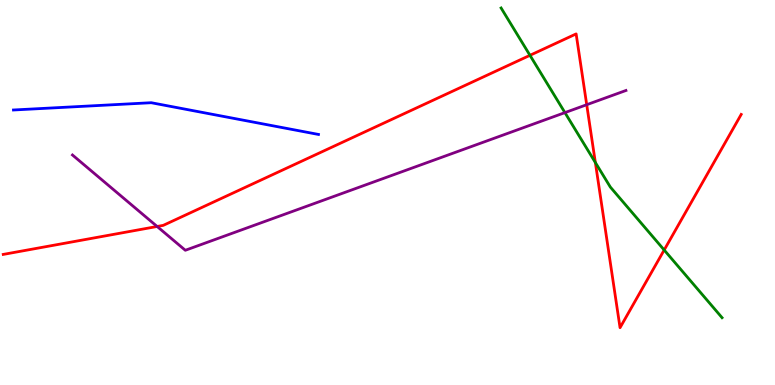[{'lines': ['blue', 'red'], 'intersections': []}, {'lines': ['green', 'red'], 'intersections': [{'x': 6.84, 'y': 8.56}, {'x': 7.68, 'y': 5.78}, {'x': 8.57, 'y': 3.51}]}, {'lines': ['purple', 'red'], 'intersections': [{'x': 2.03, 'y': 4.12}, {'x': 7.57, 'y': 7.28}]}, {'lines': ['blue', 'green'], 'intersections': []}, {'lines': ['blue', 'purple'], 'intersections': []}, {'lines': ['green', 'purple'], 'intersections': [{'x': 7.29, 'y': 7.07}]}]